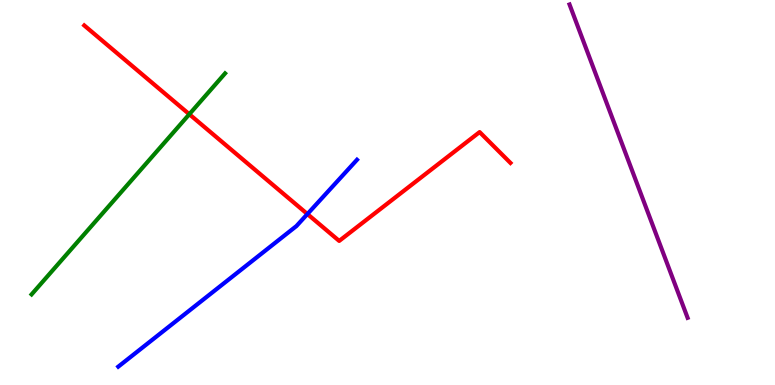[{'lines': ['blue', 'red'], 'intersections': [{'x': 3.97, 'y': 4.44}]}, {'lines': ['green', 'red'], 'intersections': [{'x': 2.44, 'y': 7.03}]}, {'lines': ['purple', 'red'], 'intersections': []}, {'lines': ['blue', 'green'], 'intersections': []}, {'lines': ['blue', 'purple'], 'intersections': []}, {'lines': ['green', 'purple'], 'intersections': []}]